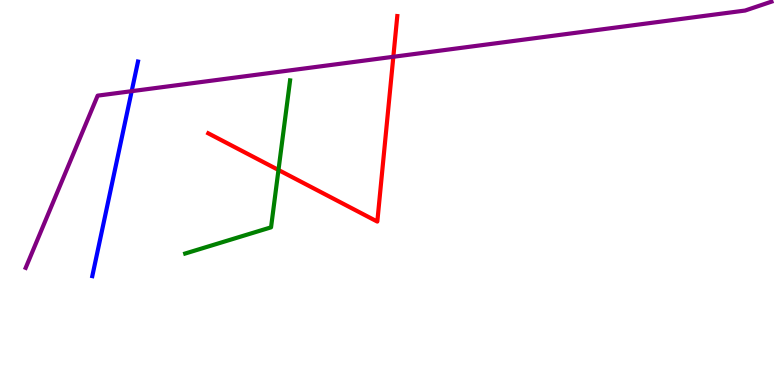[{'lines': ['blue', 'red'], 'intersections': []}, {'lines': ['green', 'red'], 'intersections': [{'x': 3.59, 'y': 5.58}]}, {'lines': ['purple', 'red'], 'intersections': [{'x': 5.08, 'y': 8.53}]}, {'lines': ['blue', 'green'], 'intersections': []}, {'lines': ['blue', 'purple'], 'intersections': [{'x': 1.7, 'y': 7.63}]}, {'lines': ['green', 'purple'], 'intersections': []}]